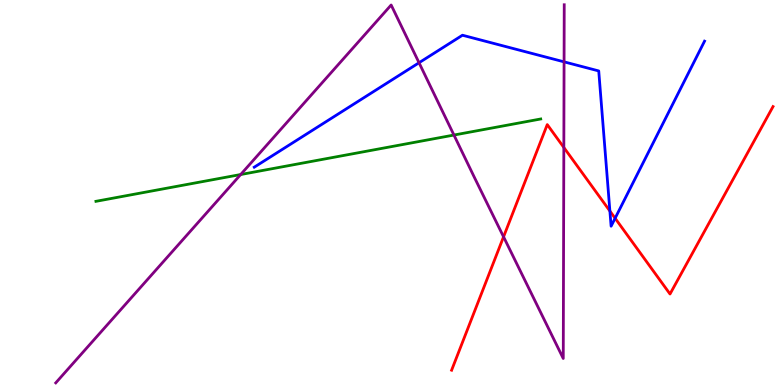[{'lines': ['blue', 'red'], 'intersections': [{'x': 7.87, 'y': 4.52}, {'x': 7.94, 'y': 4.33}]}, {'lines': ['green', 'red'], 'intersections': []}, {'lines': ['purple', 'red'], 'intersections': [{'x': 6.5, 'y': 3.85}, {'x': 7.28, 'y': 6.17}]}, {'lines': ['blue', 'green'], 'intersections': []}, {'lines': ['blue', 'purple'], 'intersections': [{'x': 5.41, 'y': 8.37}, {'x': 7.28, 'y': 8.39}]}, {'lines': ['green', 'purple'], 'intersections': [{'x': 3.11, 'y': 5.47}, {'x': 5.86, 'y': 6.49}]}]